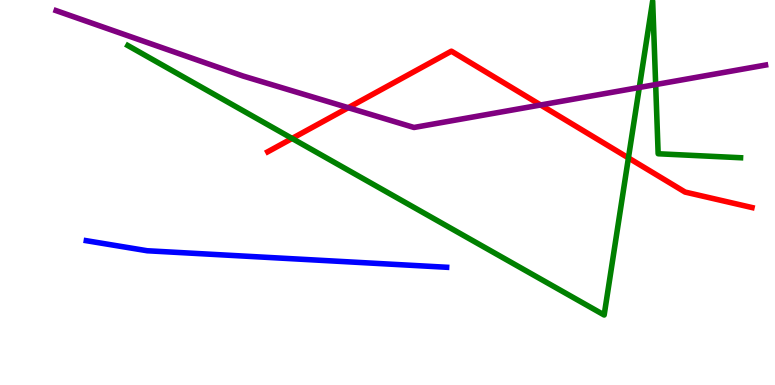[{'lines': ['blue', 'red'], 'intersections': []}, {'lines': ['green', 'red'], 'intersections': [{'x': 3.77, 'y': 6.4}, {'x': 8.11, 'y': 5.9}]}, {'lines': ['purple', 'red'], 'intersections': [{'x': 4.49, 'y': 7.2}, {'x': 6.98, 'y': 7.27}]}, {'lines': ['blue', 'green'], 'intersections': []}, {'lines': ['blue', 'purple'], 'intersections': []}, {'lines': ['green', 'purple'], 'intersections': [{'x': 8.25, 'y': 7.73}, {'x': 8.46, 'y': 7.8}]}]